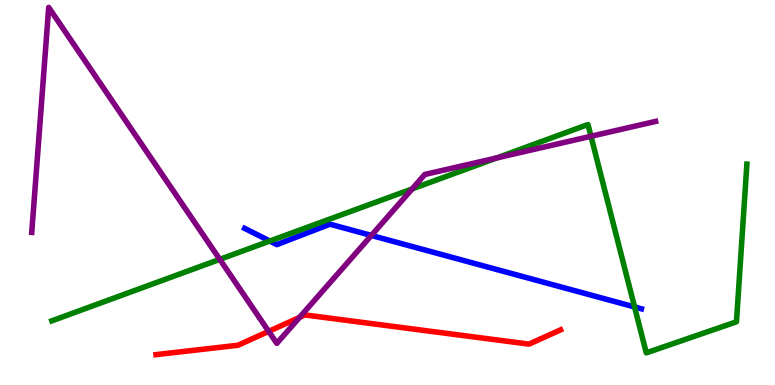[{'lines': ['blue', 'red'], 'intersections': []}, {'lines': ['green', 'red'], 'intersections': []}, {'lines': ['purple', 'red'], 'intersections': [{'x': 3.47, 'y': 1.39}, {'x': 3.87, 'y': 1.76}]}, {'lines': ['blue', 'green'], 'intersections': [{'x': 3.48, 'y': 3.74}, {'x': 8.19, 'y': 2.03}]}, {'lines': ['blue', 'purple'], 'intersections': [{'x': 4.79, 'y': 3.88}]}, {'lines': ['green', 'purple'], 'intersections': [{'x': 2.84, 'y': 3.26}, {'x': 5.32, 'y': 5.09}, {'x': 6.41, 'y': 5.9}, {'x': 7.63, 'y': 6.46}]}]